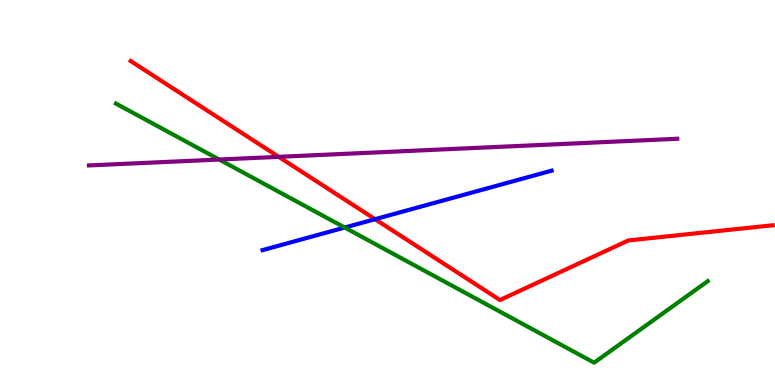[{'lines': ['blue', 'red'], 'intersections': [{'x': 4.84, 'y': 4.31}]}, {'lines': ['green', 'red'], 'intersections': []}, {'lines': ['purple', 'red'], 'intersections': [{'x': 3.6, 'y': 5.93}]}, {'lines': ['blue', 'green'], 'intersections': [{'x': 4.45, 'y': 4.09}]}, {'lines': ['blue', 'purple'], 'intersections': []}, {'lines': ['green', 'purple'], 'intersections': [{'x': 2.83, 'y': 5.86}]}]